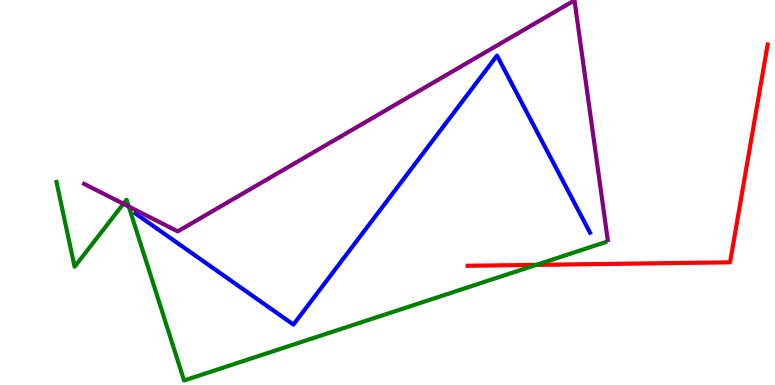[{'lines': ['blue', 'red'], 'intersections': []}, {'lines': ['green', 'red'], 'intersections': [{'x': 6.92, 'y': 3.12}]}, {'lines': ['purple', 'red'], 'intersections': []}, {'lines': ['blue', 'green'], 'intersections': []}, {'lines': ['blue', 'purple'], 'intersections': []}, {'lines': ['green', 'purple'], 'intersections': [{'x': 1.59, 'y': 4.71}, {'x': 1.66, 'y': 4.64}]}]